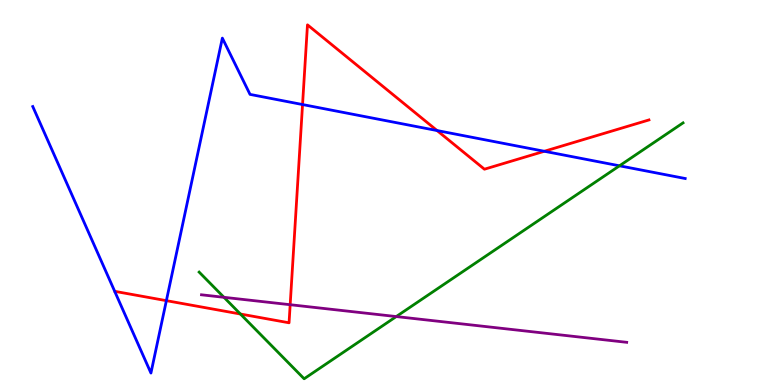[{'lines': ['blue', 'red'], 'intersections': [{'x': 2.15, 'y': 2.19}, {'x': 3.9, 'y': 7.28}, {'x': 5.64, 'y': 6.61}, {'x': 7.02, 'y': 6.07}]}, {'lines': ['green', 'red'], 'intersections': [{'x': 3.1, 'y': 1.84}]}, {'lines': ['purple', 'red'], 'intersections': [{'x': 3.74, 'y': 2.09}]}, {'lines': ['blue', 'green'], 'intersections': [{'x': 7.99, 'y': 5.69}]}, {'lines': ['blue', 'purple'], 'intersections': []}, {'lines': ['green', 'purple'], 'intersections': [{'x': 2.89, 'y': 2.28}, {'x': 5.11, 'y': 1.78}]}]